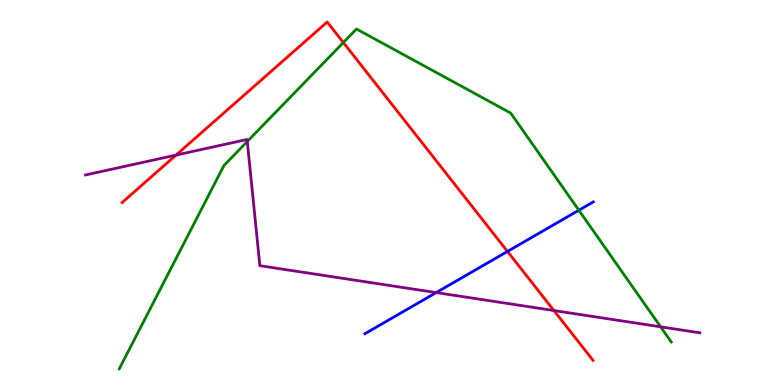[{'lines': ['blue', 'red'], 'intersections': [{'x': 6.55, 'y': 3.47}]}, {'lines': ['green', 'red'], 'intersections': [{'x': 4.43, 'y': 8.89}]}, {'lines': ['purple', 'red'], 'intersections': [{'x': 2.27, 'y': 5.97}, {'x': 7.15, 'y': 1.93}]}, {'lines': ['blue', 'green'], 'intersections': [{'x': 7.47, 'y': 4.54}]}, {'lines': ['blue', 'purple'], 'intersections': [{'x': 5.63, 'y': 2.4}]}, {'lines': ['green', 'purple'], 'intersections': [{'x': 3.19, 'y': 6.32}, {'x': 8.52, 'y': 1.51}]}]